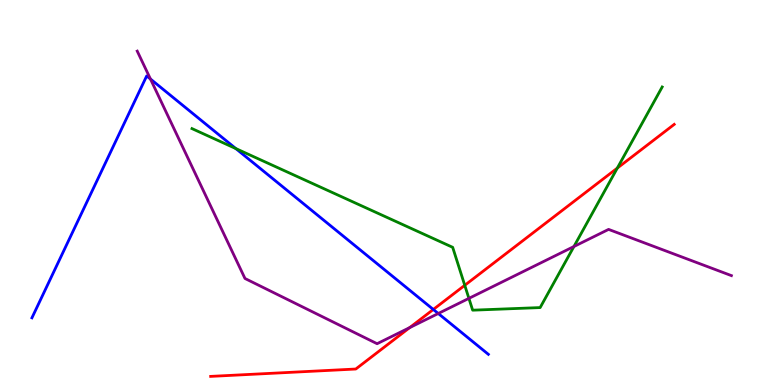[{'lines': ['blue', 'red'], 'intersections': [{'x': 5.59, 'y': 1.96}]}, {'lines': ['green', 'red'], 'intersections': [{'x': 6.0, 'y': 2.59}, {'x': 7.97, 'y': 5.63}]}, {'lines': ['purple', 'red'], 'intersections': [{'x': 5.29, 'y': 1.49}]}, {'lines': ['blue', 'green'], 'intersections': [{'x': 3.04, 'y': 6.14}]}, {'lines': ['blue', 'purple'], 'intersections': [{'x': 1.94, 'y': 7.95}, {'x': 5.65, 'y': 1.86}]}, {'lines': ['green', 'purple'], 'intersections': [{'x': 6.05, 'y': 2.25}, {'x': 7.41, 'y': 3.6}]}]